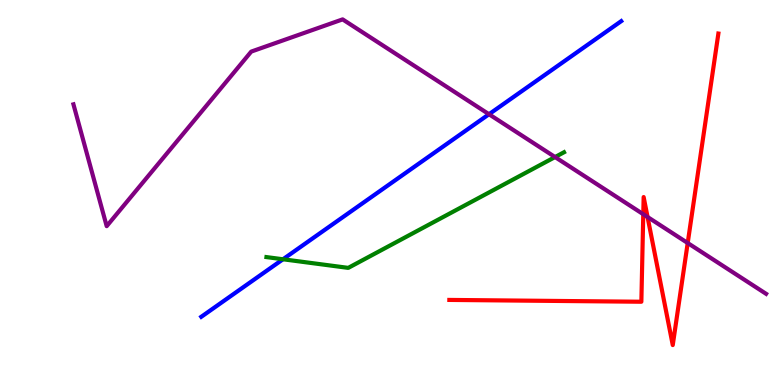[{'lines': ['blue', 'red'], 'intersections': []}, {'lines': ['green', 'red'], 'intersections': []}, {'lines': ['purple', 'red'], 'intersections': [{'x': 8.3, 'y': 4.44}, {'x': 8.36, 'y': 4.36}, {'x': 8.87, 'y': 3.69}]}, {'lines': ['blue', 'green'], 'intersections': [{'x': 3.65, 'y': 3.27}]}, {'lines': ['blue', 'purple'], 'intersections': [{'x': 6.31, 'y': 7.03}]}, {'lines': ['green', 'purple'], 'intersections': [{'x': 7.16, 'y': 5.92}]}]